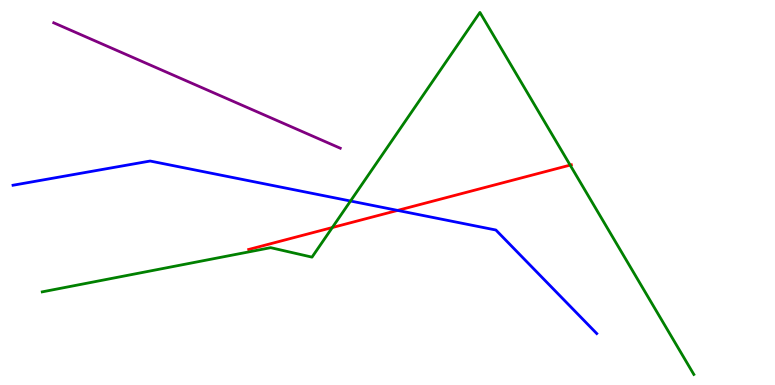[{'lines': ['blue', 'red'], 'intersections': [{'x': 5.13, 'y': 4.54}]}, {'lines': ['green', 'red'], 'intersections': [{'x': 4.29, 'y': 4.09}, {'x': 7.36, 'y': 5.71}]}, {'lines': ['purple', 'red'], 'intersections': []}, {'lines': ['blue', 'green'], 'intersections': [{'x': 4.52, 'y': 4.78}]}, {'lines': ['blue', 'purple'], 'intersections': []}, {'lines': ['green', 'purple'], 'intersections': []}]